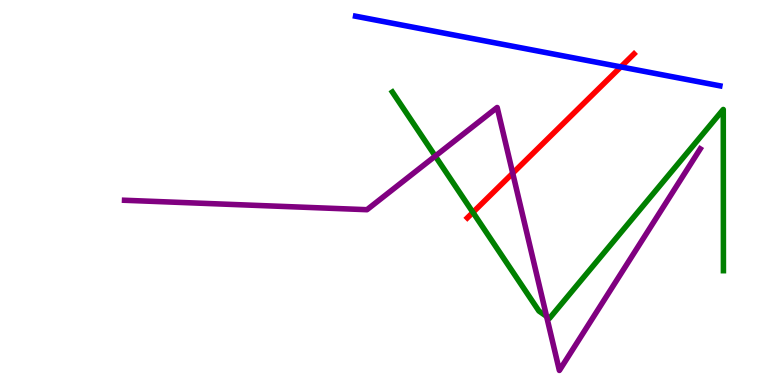[{'lines': ['blue', 'red'], 'intersections': [{'x': 8.01, 'y': 8.26}]}, {'lines': ['green', 'red'], 'intersections': [{'x': 6.1, 'y': 4.48}]}, {'lines': ['purple', 'red'], 'intersections': [{'x': 6.62, 'y': 5.5}]}, {'lines': ['blue', 'green'], 'intersections': []}, {'lines': ['blue', 'purple'], 'intersections': []}, {'lines': ['green', 'purple'], 'intersections': [{'x': 5.62, 'y': 5.95}, {'x': 7.05, 'y': 1.78}]}]